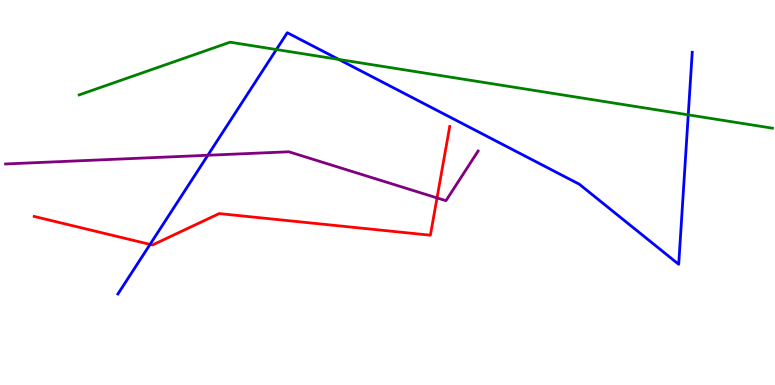[{'lines': ['blue', 'red'], 'intersections': [{'x': 1.94, 'y': 3.65}]}, {'lines': ['green', 'red'], 'intersections': []}, {'lines': ['purple', 'red'], 'intersections': [{'x': 5.64, 'y': 4.86}]}, {'lines': ['blue', 'green'], 'intersections': [{'x': 3.57, 'y': 8.71}, {'x': 4.37, 'y': 8.46}, {'x': 8.88, 'y': 7.02}]}, {'lines': ['blue', 'purple'], 'intersections': [{'x': 2.68, 'y': 5.97}]}, {'lines': ['green', 'purple'], 'intersections': []}]